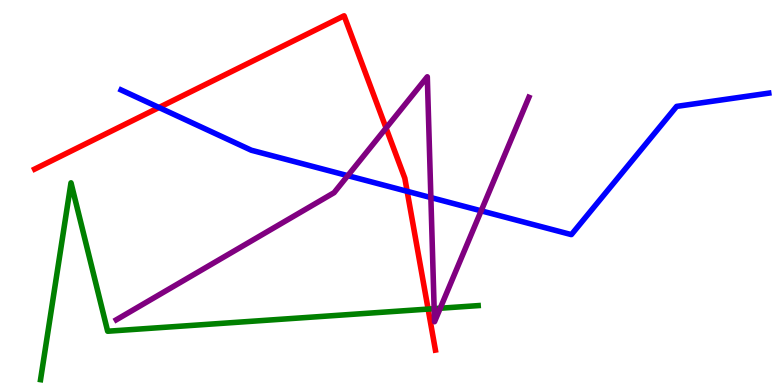[{'lines': ['blue', 'red'], 'intersections': [{'x': 2.05, 'y': 7.21}, {'x': 5.25, 'y': 5.03}]}, {'lines': ['green', 'red'], 'intersections': [{'x': 5.52, 'y': 1.97}]}, {'lines': ['purple', 'red'], 'intersections': [{'x': 4.98, 'y': 6.67}]}, {'lines': ['blue', 'green'], 'intersections': []}, {'lines': ['blue', 'purple'], 'intersections': [{'x': 4.49, 'y': 5.44}, {'x': 5.56, 'y': 4.87}, {'x': 6.21, 'y': 4.52}]}, {'lines': ['green', 'purple'], 'intersections': [{'x': 5.6, 'y': 1.98}, {'x': 5.68, 'y': 1.99}]}]